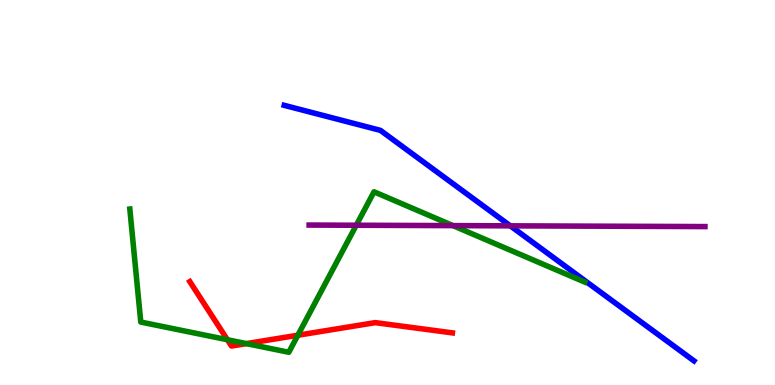[{'lines': ['blue', 'red'], 'intersections': []}, {'lines': ['green', 'red'], 'intersections': [{'x': 2.93, 'y': 1.18}, {'x': 3.18, 'y': 1.08}, {'x': 3.84, 'y': 1.29}]}, {'lines': ['purple', 'red'], 'intersections': []}, {'lines': ['blue', 'green'], 'intersections': []}, {'lines': ['blue', 'purple'], 'intersections': [{'x': 6.58, 'y': 4.13}]}, {'lines': ['green', 'purple'], 'intersections': [{'x': 4.6, 'y': 4.15}, {'x': 5.84, 'y': 4.14}]}]